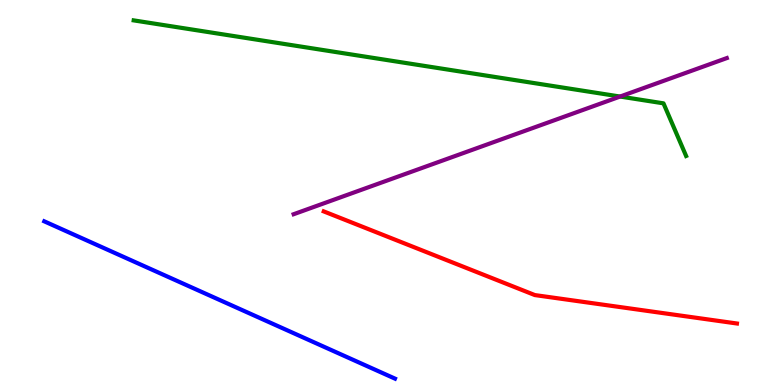[{'lines': ['blue', 'red'], 'intersections': []}, {'lines': ['green', 'red'], 'intersections': []}, {'lines': ['purple', 'red'], 'intersections': []}, {'lines': ['blue', 'green'], 'intersections': []}, {'lines': ['blue', 'purple'], 'intersections': []}, {'lines': ['green', 'purple'], 'intersections': [{'x': 8.0, 'y': 7.49}]}]